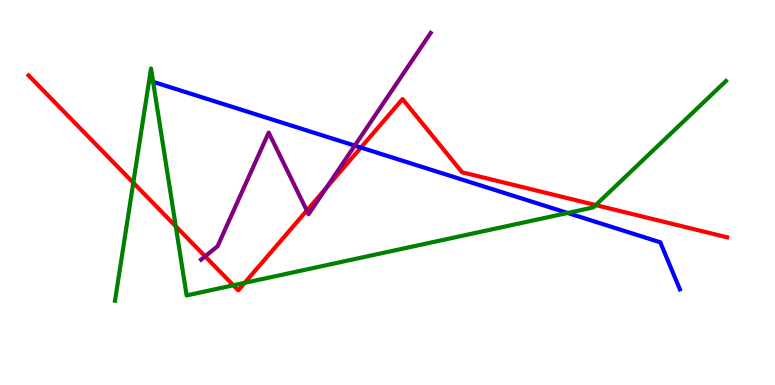[{'lines': ['blue', 'red'], 'intersections': [{'x': 4.66, 'y': 6.17}]}, {'lines': ['green', 'red'], 'intersections': [{'x': 1.72, 'y': 5.25}, {'x': 2.27, 'y': 4.12}, {'x': 3.01, 'y': 2.59}, {'x': 3.16, 'y': 2.65}, {'x': 7.69, 'y': 4.67}]}, {'lines': ['purple', 'red'], 'intersections': [{'x': 2.65, 'y': 3.34}, {'x': 3.96, 'y': 4.53}, {'x': 4.21, 'y': 5.12}]}, {'lines': ['blue', 'green'], 'intersections': [{'x': 1.98, 'y': 7.87}, {'x': 7.32, 'y': 4.47}]}, {'lines': ['blue', 'purple'], 'intersections': [{'x': 4.58, 'y': 6.22}]}, {'lines': ['green', 'purple'], 'intersections': []}]